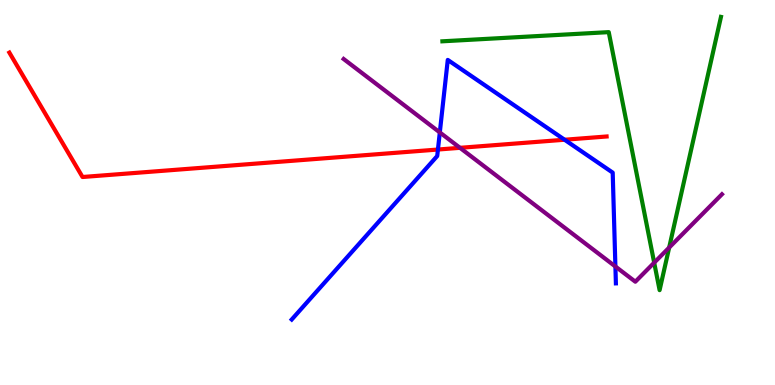[{'lines': ['blue', 'red'], 'intersections': [{'x': 5.65, 'y': 6.12}, {'x': 7.29, 'y': 6.37}]}, {'lines': ['green', 'red'], 'intersections': []}, {'lines': ['purple', 'red'], 'intersections': [{'x': 5.94, 'y': 6.16}]}, {'lines': ['blue', 'green'], 'intersections': []}, {'lines': ['blue', 'purple'], 'intersections': [{'x': 5.68, 'y': 6.56}, {'x': 7.94, 'y': 3.08}]}, {'lines': ['green', 'purple'], 'intersections': [{'x': 8.44, 'y': 3.18}, {'x': 8.63, 'y': 3.57}]}]